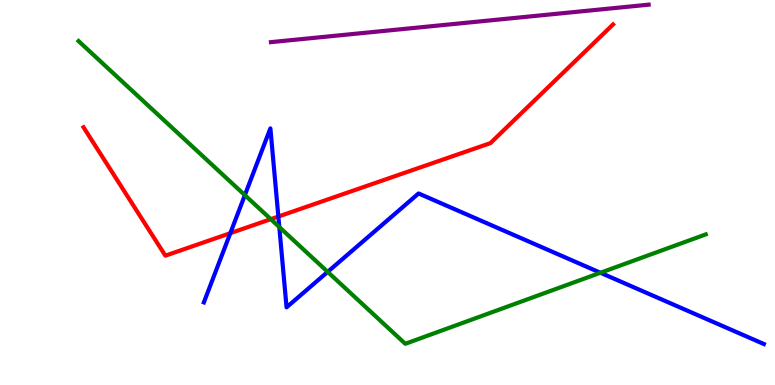[{'lines': ['blue', 'red'], 'intersections': [{'x': 2.97, 'y': 3.94}, {'x': 3.59, 'y': 4.38}]}, {'lines': ['green', 'red'], 'intersections': [{'x': 3.49, 'y': 4.31}]}, {'lines': ['purple', 'red'], 'intersections': []}, {'lines': ['blue', 'green'], 'intersections': [{'x': 3.16, 'y': 4.93}, {'x': 3.6, 'y': 4.1}, {'x': 4.23, 'y': 2.94}, {'x': 7.75, 'y': 2.92}]}, {'lines': ['blue', 'purple'], 'intersections': []}, {'lines': ['green', 'purple'], 'intersections': []}]